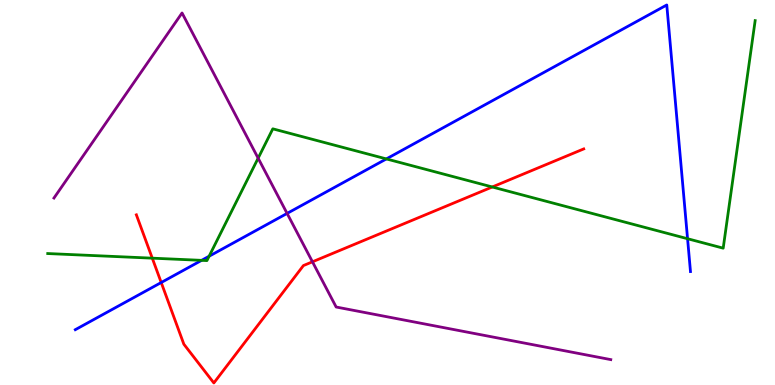[{'lines': ['blue', 'red'], 'intersections': [{'x': 2.08, 'y': 2.66}]}, {'lines': ['green', 'red'], 'intersections': [{'x': 1.96, 'y': 3.29}, {'x': 6.35, 'y': 5.14}]}, {'lines': ['purple', 'red'], 'intersections': [{'x': 4.03, 'y': 3.2}]}, {'lines': ['blue', 'green'], 'intersections': [{'x': 2.6, 'y': 3.24}, {'x': 2.7, 'y': 3.34}, {'x': 4.99, 'y': 5.87}, {'x': 8.87, 'y': 3.8}]}, {'lines': ['blue', 'purple'], 'intersections': [{'x': 3.7, 'y': 4.46}]}, {'lines': ['green', 'purple'], 'intersections': [{'x': 3.33, 'y': 5.89}]}]